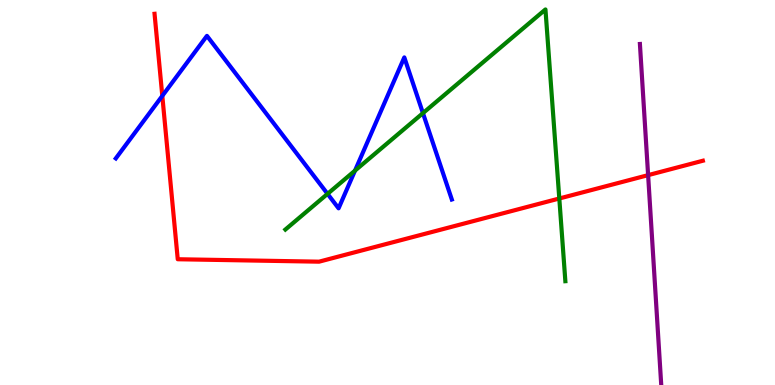[{'lines': ['blue', 'red'], 'intersections': [{'x': 2.09, 'y': 7.51}]}, {'lines': ['green', 'red'], 'intersections': [{'x': 7.22, 'y': 4.84}]}, {'lines': ['purple', 'red'], 'intersections': [{'x': 8.36, 'y': 5.45}]}, {'lines': ['blue', 'green'], 'intersections': [{'x': 4.23, 'y': 4.96}, {'x': 4.58, 'y': 5.57}, {'x': 5.46, 'y': 7.06}]}, {'lines': ['blue', 'purple'], 'intersections': []}, {'lines': ['green', 'purple'], 'intersections': []}]